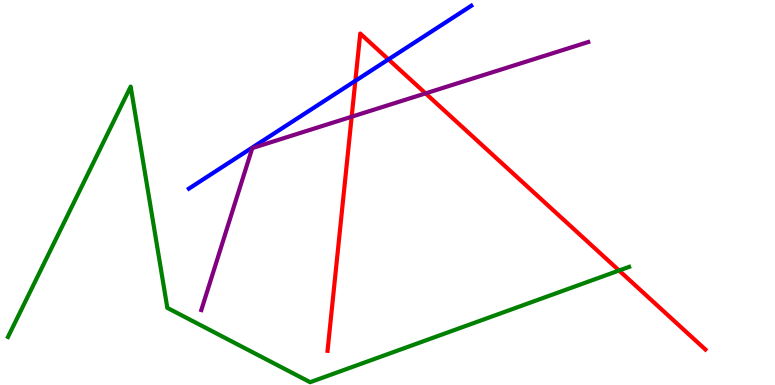[{'lines': ['blue', 'red'], 'intersections': [{'x': 4.59, 'y': 7.9}, {'x': 5.01, 'y': 8.46}]}, {'lines': ['green', 'red'], 'intersections': [{'x': 7.99, 'y': 2.97}]}, {'lines': ['purple', 'red'], 'intersections': [{'x': 4.54, 'y': 6.97}, {'x': 5.49, 'y': 7.57}]}, {'lines': ['blue', 'green'], 'intersections': []}, {'lines': ['blue', 'purple'], 'intersections': []}, {'lines': ['green', 'purple'], 'intersections': []}]